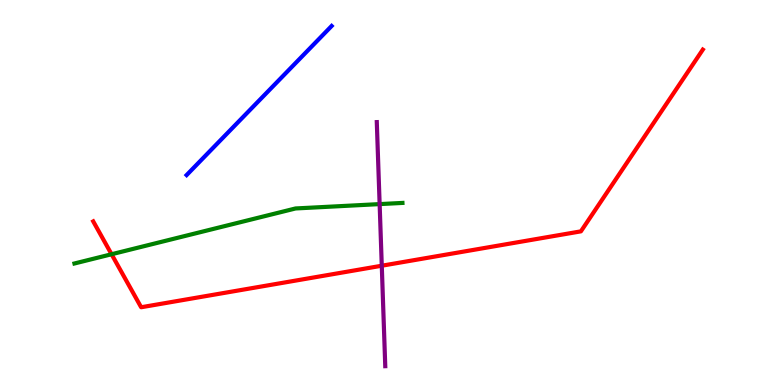[{'lines': ['blue', 'red'], 'intersections': []}, {'lines': ['green', 'red'], 'intersections': [{'x': 1.44, 'y': 3.4}]}, {'lines': ['purple', 'red'], 'intersections': [{'x': 4.93, 'y': 3.1}]}, {'lines': ['blue', 'green'], 'intersections': []}, {'lines': ['blue', 'purple'], 'intersections': []}, {'lines': ['green', 'purple'], 'intersections': [{'x': 4.9, 'y': 4.7}]}]